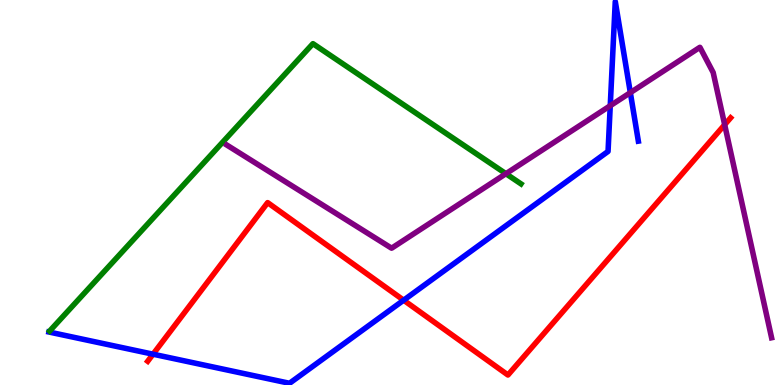[{'lines': ['blue', 'red'], 'intersections': [{'x': 1.97, 'y': 0.8}, {'x': 5.21, 'y': 2.2}]}, {'lines': ['green', 'red'], 'intersections': []}, {'lines': ['purple', 'red'], 'intersections': [{'x': 9.35, 'y': 6.76}]}, {'lines': ['blue', 'green'], 'intersections': []}, {'lines': ['blue', 'purple'], 'intersections': [{'x': 7.87, 'y': 7.25}, {'x': 8.13, 'y': 7.59}]}, {'lines': ['green', 'purple'], 'intersections': [{'x': 6.53, 'y': 5.49}]}]